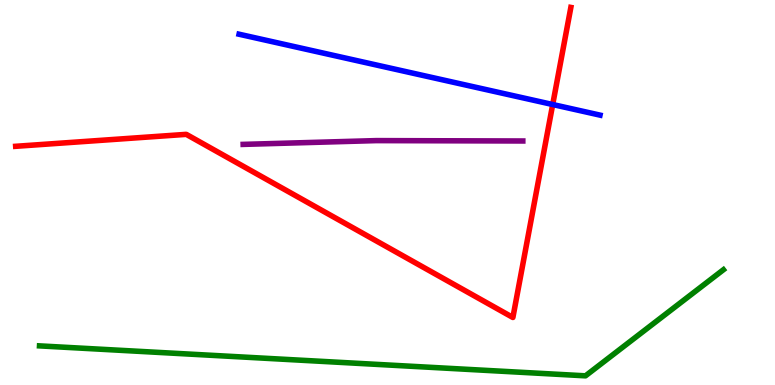[{'lines': ['blue', 'red'], 'intersections': [{'x': 7.13, 'y': 7.29}]}, {'lines': ['green', 'red'], 'intersections': []}, {'lines': ['purple', 'red'], 'intersections': []}, {'lines': ['blue', 'green'], 'intersections': []}, {'lines': ['blue', 'purple'], 'intersections': []}, {'lines': ['green', 'purple'], 'intersections': []}]